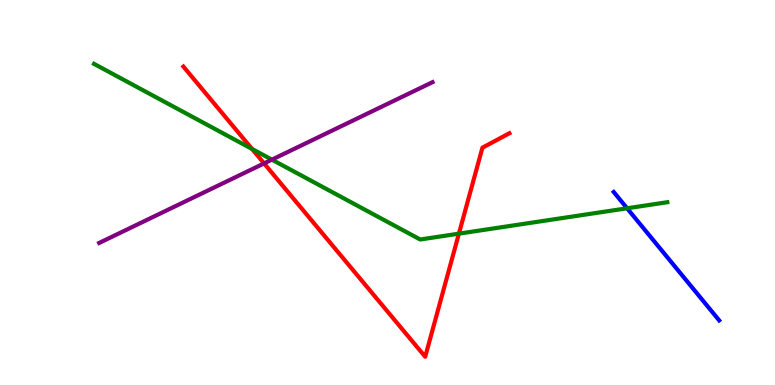[{'lines': ['blue', 'red'], 'intersections': []}, {'lines': ['green', 'red'], 'intersections': [{'x': 3.25, 'y': 6.13}, {'x': 5.92, 'y': 3.93}]}, {'lines': ['purple', 'red'], 'intersections': [{'x': 3.41, 'y': 5.76}]}, {'lines': ['blue', 'green'], 'intersections': [{'x': 8.09, 'y': 4.59}]}, {'lines': ['blue', 'purple'], 'intersections': []}, {'lines': ['green', 'purple'], 'intersections': [{'x': 3.51, 'y': 5.85}]}]